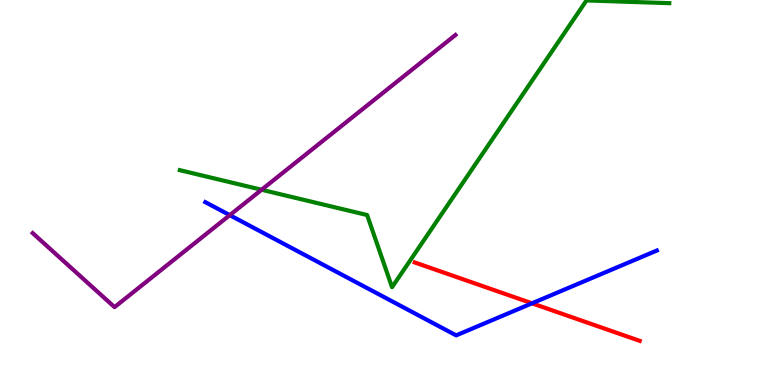[{'lines': ['blue', 'red'], 'intersections': [{'x': 6.86, 'y': 2.12}]}, {'lines': ['green', 'red'], 'intersections': []}, {'lines': ['purple', 'red'], 'intersections': []}, {'lines': ['blue', 'green'], 'intersections': []}, {'lines': ['blue', 'purple'], 'intersections': [{'x': 2.96, 'y': 4.41}]}, {'lines': ['green', 'purple'], 'intersections': [{'x': 3.38, 'y': 5.07}]}]